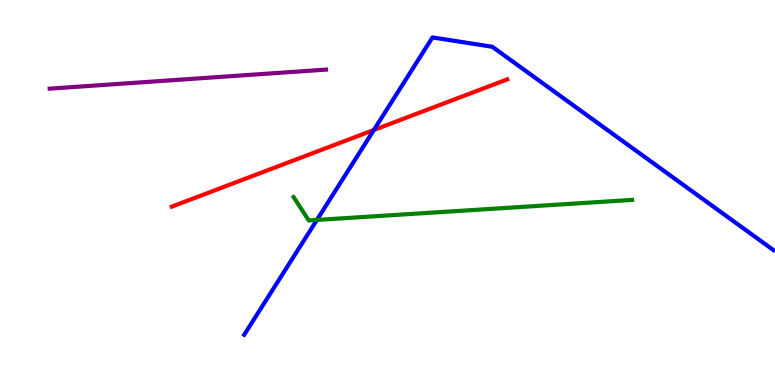[{'lines': ['blue', 'red'], 'intersections': [{'x': 4.82, 'y': 6.62}]}, {'lines': ['green', 'red'], 'intersections': []}, {'lines': ['purple', 'red'], 'intersections': []}, {'lines': ['blue', 'green'], 'intersections': [{'x': 4.09, 'y': 4.29}]}, {'lines': ['blue', 'purple'], 'intersections': []}, {'lines': ['green', 'purple'], 'intersections': []}]